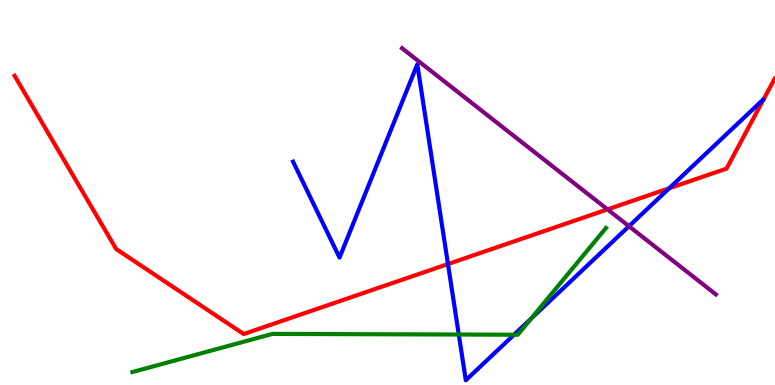[{'lines': ['blue', 'red'], 'intersections': [{'x': 5.78, 'y': 3.14}, {'x': 8.64, 'y': 5.11}]}, {'lines': ['green', 'red'], 'intersections': []}, {'lines': ['purple', 'red'], 'intersections': [{'x': 7.84, 'y': 4.56}]}, {'lines': ['blue', 'green'], 'intersections': [{'x': 5.92, 'y': 1.31}, {'x': 6.63, 'y': 1.31}, {'x': 6.85, 'y': 1.72}]}, {'lines': ['blue', 'purple'], 'intersections': [{'x': 8.12, 'y': 4.12}]}, {'lines': ['green', 'purple'], 'intersections': []}]